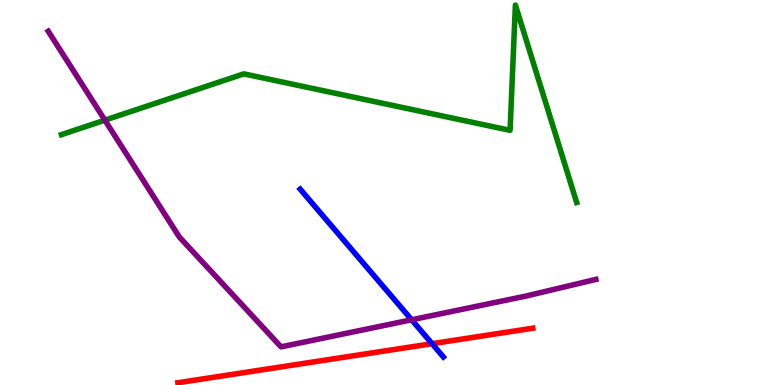[{'lines': ['blue', 'red'], 'intersections': [{'x': 5.58, 'y': 1.07}]}, {'lines': ['green', 'red'], 'intersections': []}, {'lines': ['purple', 'red'], 'intersections': []}, {'lines': ['blue', 'green'], 'intersections': []}, {'lines': ['blue', 'purple'], 'intersections': [{'x': 5.31, 'y': 1.69}]}, {'lines': ['green', 'purple'], 'intersections': [{'x': 1.35, 'y': 6.88}]}]